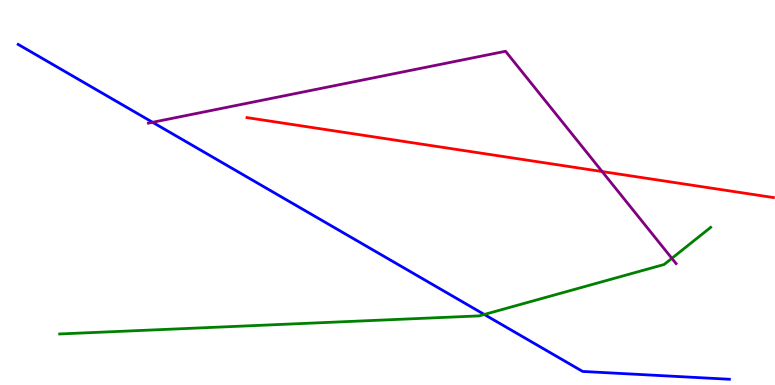[{'lines': ['blue', 'red'], 'intersections': []}, {'lines': ['green', 'red'], 'intersections': []}, {'lines': ['purple', 'red'], 'intersections': [{'x': 7.77, 'y': 5.54}]}, {'lines': ['blue', 'green'], 'intersections': [{'x': 6.25, 'y': 1.83}]}, {'lines': ['blue', 'purple'], 'intersections': [{'x': 1.97, 'y': 6.82}]}, {'lines': ['green', 'purple'], 'intersections': [{'x': 8.67, 'y': 3.29}]}]